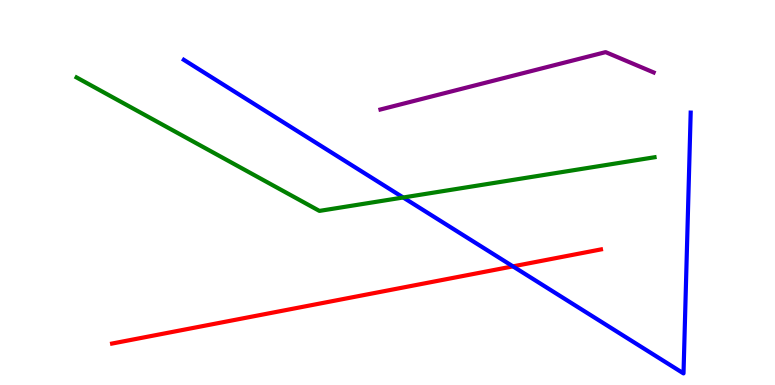[{'lines': ['blue', 'red'], 'intersections': [{'x': 6.62, 'y': 3.08}]}, {'lines': ['green', 'red'], 'intersections': []}, {'lines': ['purple', 'red'], 'intersections': []}, {'lines': ['blue', 'green'], 'intersections': [{'x': 5.2, 'y': 4.87}]}, {'lines': ['blue', 'purple'], 'intersections': []}, {'lines': ['green', 'purple'], 'intersections': []}]